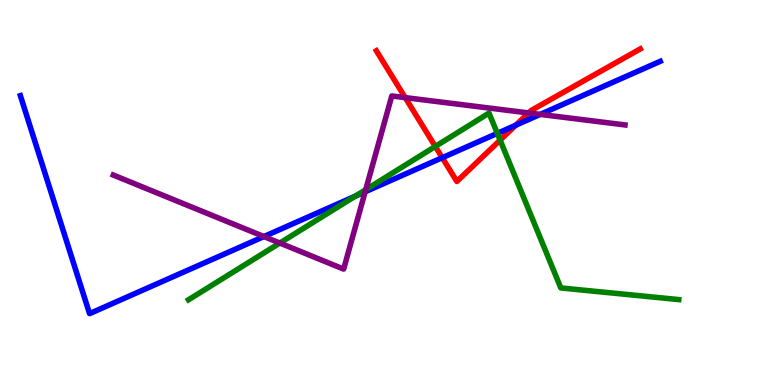[{'lines': ['blue', 'red'], 'intersections': [{'x': 5.71, 'y': 5.9}, {'x': 6.65, 'y': 6.75}]}, {'lines': ['green', 'red'], 'intersections': [{'x': 5.62, 'y': 6.2}, {'x': 6.45, 'y': 6.36}]}, {'lines': ['purple', 'red'], 'intersections': [{'x': 5.23, 'y': 7.46}, {'x': 6.82, 'y': 7.07}]}, {'lines': ['blue', 'green'], 'intersections': [{'x': 4.59, 'y': 4.91}, {'x': 6.42, 'y': 6.54}]}, {'lines': ['blue', 'purple'], 'intersections': [{'x': 3.41, 'y': 3.86}, {'x': 4.71, 'y': 5.02}, {'x': 6.97, 'y': 7.03}]}, {'lines': ['green', 'purple'], 'intersections': [{'x': 3.61, 'y': 3.69}, {'x': 4.72, 'y': 5.07}]}]